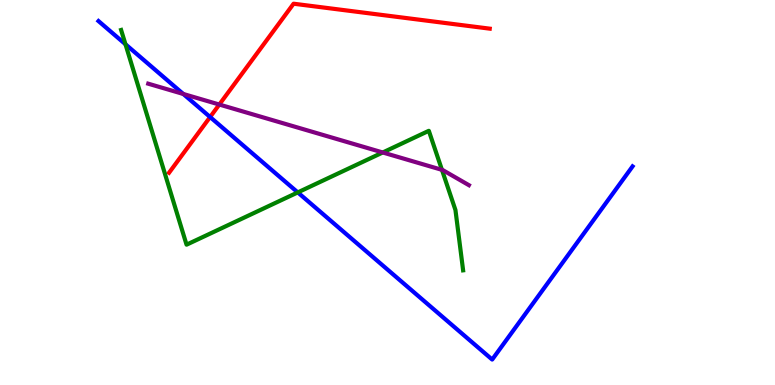[{'lines': ['blue', 'red'], 'intersections': [{'x': 2.71, 'y': 6.96}]}, {'lines': ['green', 'red'], 'intersections': []}, {'lines': ['purple', 'red'], 'intersections': [{'x': 2.83, 'y': 7.28}]}, {'lines': ['blue', 'green'], 'intersections': [{'x': 1.62, 'y': 8.85}, {'x': 3.84, 'y': 5.0}]}, {'lines': ['blue', 'purple'], 'intersections': [{'x': 2.36, 'y': 7.56}]}, {'lines': ['green', 'purple'], 'intersections': [{'x': 4.94, 'y': 6.04}, {'x': 5.7, 'y': 5.59}]}]